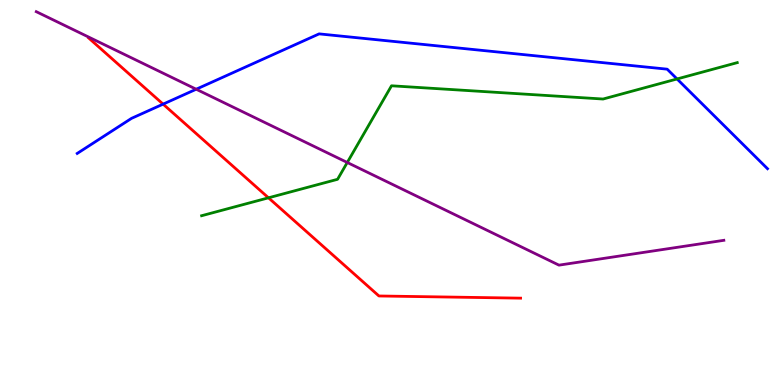[{'lines': ['blue', 'red'], 'intersections': [{'x': 2.1, 'y': 7.3}]}, {'lines': ['green', 'red'], 'intersections': [{'x': 3.46, 'y': 4.86}]}, {'lines': ['purple', 'red'], 'intersections': []}, {'lines': ['blue', 'green'], 'intersections': [{'x': 8.74, 'y': 7.95}]}, {'lines': ['blue', 'purple'], 'intersections': [{'x': 2.53, 'y': 7.68}]}, {'lines': ['green', 'purple'], 'intersections': [{'x': 4.48, 'y': 5.78}]}]